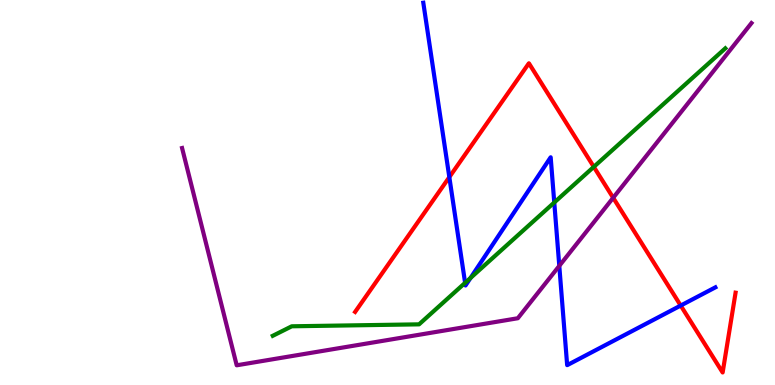[{'lines': ['blue', 'red'], 'intersections': [{'x': 5.8, 'y': 5.4}, {'x': 8.78, 'y': 2.06}]}, {'lines': ['green', 'red'], 'intersections': [{'x': 7.66, 'y': 5.67}]}, {'lines': ['purple', 'red'], 'intersections': [{'x': 7.91, 'y': 4.86}]}, {'lines': ['blue', 'green'], 'intersections': [{'x': 6.0, 'y': 2.65}, {'x': 6.07, 'y': 2.78}, {'x': 7.15, 'y': 4.74}]}, {'lines': ['blue', 'purple'], 'intersections': [{'x': 7.22, 'y': 3.09}]}, {'lines': ['green', 'purple'], 'intersections': []}]